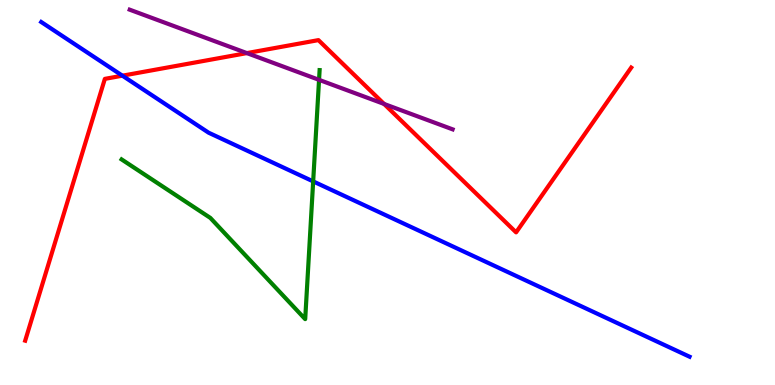[{'lines': ['blue', 'red'], 'intersections': [{'x': 1.58, 'y': 8.03}]}, {'lines': ['green', 'red'], 'intersections': []}, {'lines': ['purple', 'red'], 'intersections': [{'x': 3.19, 'y': 8.62}, {'x': 4.96, 'y': 7.3}]}, {'lines': ['blue', 'green'], 'intersections': [{'x': 4.04, 'y': 5.29}]}, {'lines': ['blue', 'purple'], 'intersections': []}, {'lines': ['green', 'purple'], 'intersections': [{'x': 4.12, 'y': 7.93}]}]